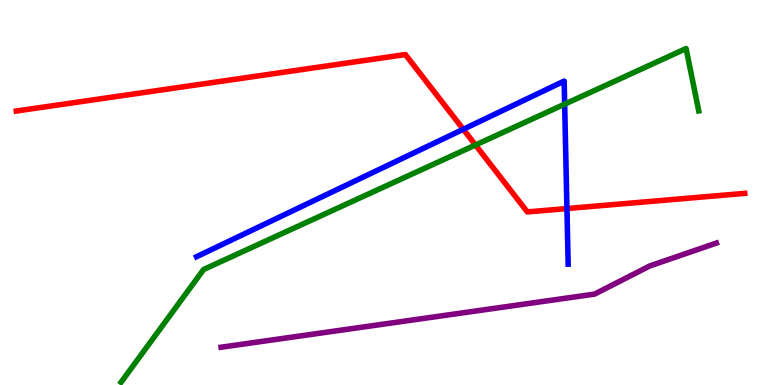[{'lines': ['blue', 'red'], 'intersections': [{'x': 5.98, 'y': 6.64}, {'x': 7.32, 'y': 4.58}]}, {'lines': ['green', 'red'], 'intersections': [{'x': 6.14, 'y': 6.23}]}, {'lines': ['purple', 'red'], 'intersections': []}, {'lines': ['blue', 'green'], 'intersections': [{'x': 7.29, 'y': 7.29}]}, {'lines': ['blue', 'purple'], 'intersections': []}, {'lines': ['green', 'purple'], 'intersections': []}]